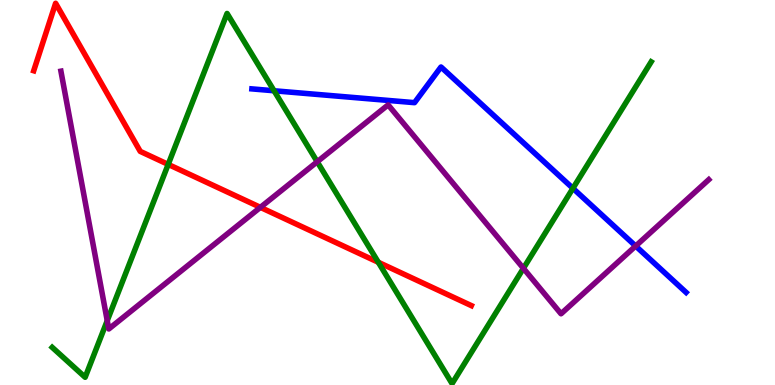[{'lines': ['blue', 'red'], 'intersections': []}, {'lines': ['green', 'red'], 'intersections': [{'x': 2.17, 'y': 5.73}, {'x': 4.88, 'y': 3.19}]}, {'lines': ['purple', 'red'], 'intersections': [{'x': 3.36, 'y': 4.61}]}, {'lines': ['blue', 'green'], 'intersections': [{'x': 3.54, 'y': 7.64}, {'x': 7.39, 'y': 5.11}]}, {'lines': ['blue', 'purple'], 'intersections': [{'x': 8.2, 'y': 3.61}]}, {'lines': ['green', 'purple'], 'intersections': [{'x': 1.38, 'y': 1.67}, {'x': 4.09, 'y': 5.8}, {'x': 6.75, 'y': 3.03}]}]